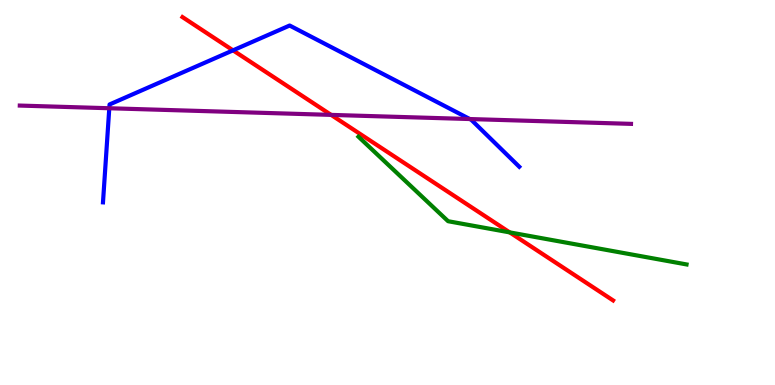[{'lines': ['blue', 'red'], 'intersections': [{'x': 3.01, 'y': 8.69}]}, {'lines': ['green', 'red'], 'intersections': [{'x': 6.58, 'y': 3.96}]}, {'lines': ['purple', 'red'], 'intersections': [{'x': 4.27, 'y': 7.02}]}, {'lines': ['blue', 'green'], 'intersections': []}, {'lines': ['blue', 'purple'], 'intersections': [{'x': 1.41, 'y': 7.19}, {'x': 6.06, 'y': 6.91}]}, {'lines': ['green', 'purple'], 'intersections': []}]